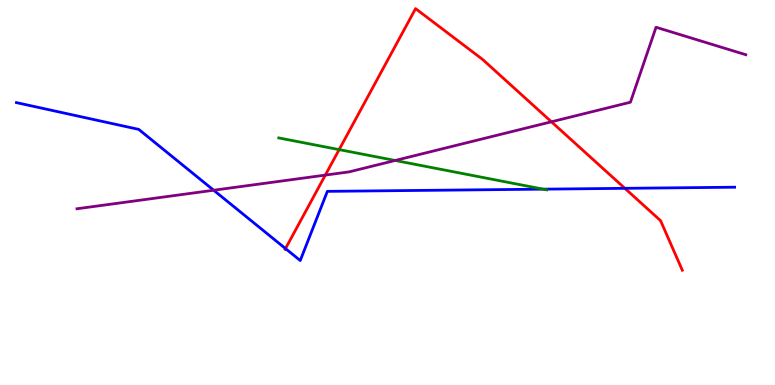[{'lines': ['blue', 'red'], 'intersections': [{'x': 3.68, 'y': 3.54}, {'x': 8.06, 'y': 5.11}]}, {'lines': ['green', 'red'], 'intersections': [{'x': 4.38, 'y': 6.11}]}, {'lines': ['purple', 'red'], 'intersections': [{'x': 4.2, 'y': 5.45}, {'x': 7.12, 'y': 6.84}]}, {'lines': ['blue', 'green'], 'intersections': [{'x': 7.01, 'y': 5.09}]}, {'lines': ['blue', 'purple'], 'intersections': [{'x': 2.76, 'y': 5.06}]}, {'lines': ['green', 'purple'], 'intersections': [{'x': 5.1, 'y': 5.83}]}]